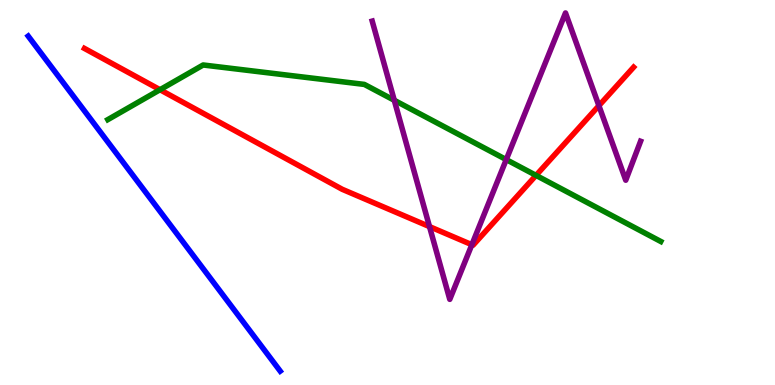[{'lines': ['blue', 'red'], 'intersections': []}, {'lines': ['green', 'red'], 'intersections': [{'x': 2.06, 'y': 7.67}, {'x': 6.92, 'y': 5.44}]}, {'lines': ['purple', 'red'], 'intersections': [{'x': 5.54, 'y': 4.11}, {'x': 6.09, 'y': 3.64}, {'x': 7.73, 'y': 7.25}]}, {'lines': ['blue', 'green'], 'intersections': []}, {'lines': ['blue', 'purple'], 'intersections': []}, {'lines': ['green', 'purple'], 'intersections': [{'x': 5.09, 'y': 7.4}, {'x': 6.53, 'y': 5.85}]}]